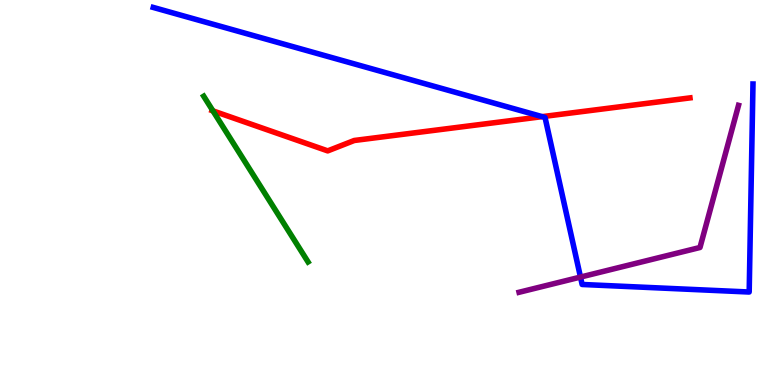[{'lines': ['blue', 'red'], 'intersections': [{'x': 7.0, 'y': 6.97}]}, {'lines': ['green', 'red'], 'intersections': [{'x': 2.75, 'y': 7.12}]}, {'lines': ['purple', 'red'], 'intersections': []}, {'lines': ['blue', 'green'], 'intersections': []}, {'lines': ['blue', 'purple'], 'intersections': [{'x': 7.49, 'y': 2.8}]}, {'lines': ['green', 'purple'], 'intersections': []}]